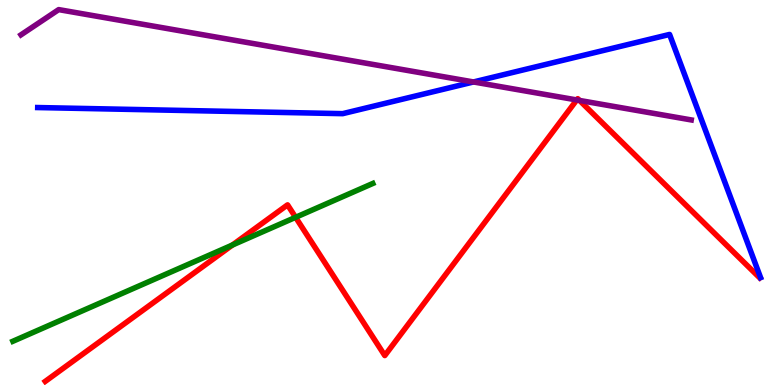[{'lines': ['blue', 'red'], 'intersections': []}, {'lines': ['green', 'red'], 'intersections': [{'x': 3.0, 'y': 3.64}, {'x': 3.81, 'y': 4.36}]}, {'lines': ['purple', 'red'], 'intersections': [{'x': 7.44, 'y': 7.4}, {'x': 7.48, 'y': 7.39}]}, {'lines': ['blue', 'green'], 'intersections': []}, {'lines': ['blue', 'purple'], 'intersections': [{'x': 6.11, 'y': 7.87}]}, {'lines': ['green', 'purple'], 'intersections': []}]